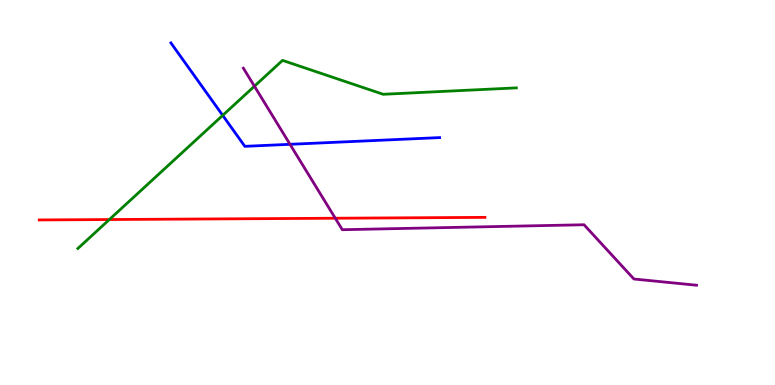[{'lines': ['blue', 'red'], 'intersections': []}, {'lines': ['green', 'red'], 'intersections': [{'x': 1.41, 'y': 4.3}]}, {'lines': ['purple', 'red'], 'intersections': [{'x': 4.33, 'y': 4.33}]}, {'lines': ['blue', 'green'], 'intersections': [{'x': 2.87, 'y': 7.0}]}, {'lines': ['blue', 'purple'], 'intersections': [{'x': 3.74, 'y': 6.25}]}, {'lines': ['green', 'purple'], 'intersections': [{'x': 3.28, 'y': 7.76}]}]